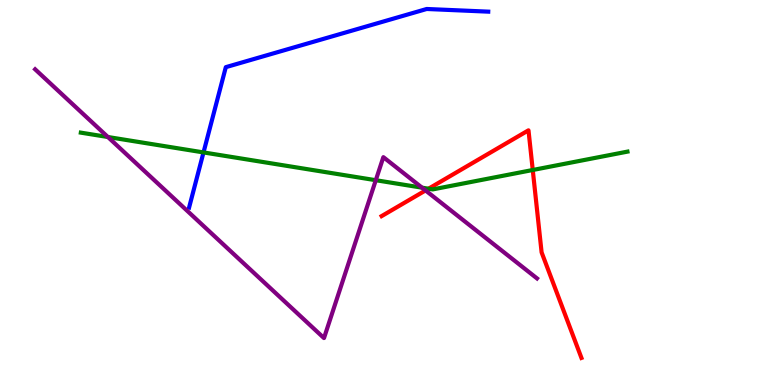[{'lines': ['blue', 'red'], 'intersections': []}, {'lines': ['green', 'red'], 'intersections': [{'x': 5.53, 'y': 5.1}, {'x': 6.87, 'y': 5.58}]}, {'lines': ['purple', 'red'], 'intersections': [{'x': 5.49, 'y': 5.05}]}, {'lines': ['blue', 'green'], 'intersections': [{'x': 2.63, 'y': 6.04}]}, {'lines': ['blue', 'purple'], 'intersections': []}, {'lines': ['green', 'purple'], 'intersections': [{'x': 1.39, 'y': 6.44}, {'x': 4.85, 'y': 5.32}, {'x': 5.45, 'y': 5.13}]}]